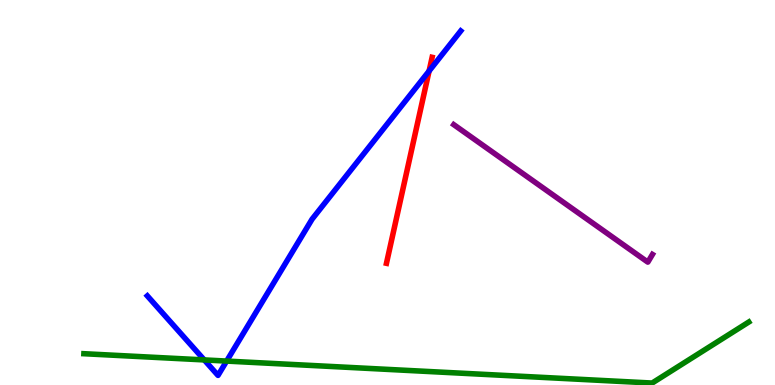[{'lines': ['blue', 'red'], 'intersections': [{'x': 5.54, 'y': 8.16}]}, {'lines': ['green', 'red'], 'intersections': []}, {'lines': ['purple', 'red'], 'intersections': []}, {'lines': ['blue', 'green'], 'intersections': [{'x': 2.64, 'y': 0.651}, {'x': 2.92, 'y': 0.621}]}, {'lines': ['blue', 'purple'], 'intersections': []}, {'lines': ['green', 'purple'], 'intersections': []}]